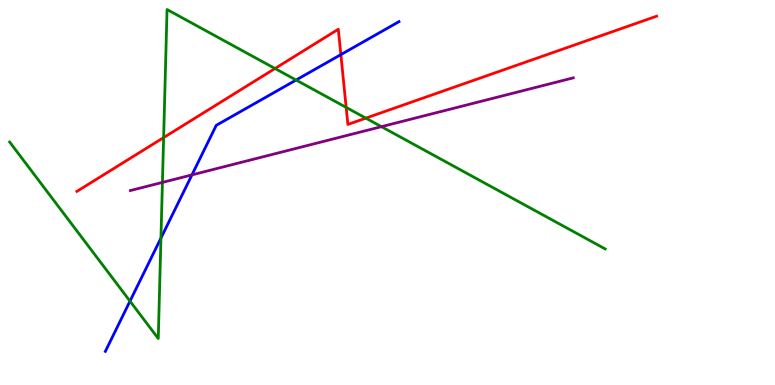[{'lines': ['blue', 'red'], 'intersections': [{'x': 4.4, 'y': 8.58}]}, {'lines': ['green', 'red'], 'intersections': [{'x': 2.11, 'y': 6.43}, {'x': 3.55, 'y': 8.22}, {'x': 4.47, 'y': 7.21}, {'x': 4.72, 'y': 6.93}]}, {'lines': ['purple', 'red'], 'intersections': []}, {'lines': ['blue', 'green'], 'intersections': [{'x': 1.68, 'y': 2.18}, {'x': 2.08, 'y': 3.82}, {'x': 3.82, 'y': 7.92}]}, {'lines': ['blue', 'purple'], 'intersections': [{'x': 2.48, 'y': 5.46}]}, {'lines': ['green', 'purple'], 'intersections': [{'x': 2.1, 'y': 5.26}, {'x': 4.92, 'y': 6.71}]}]